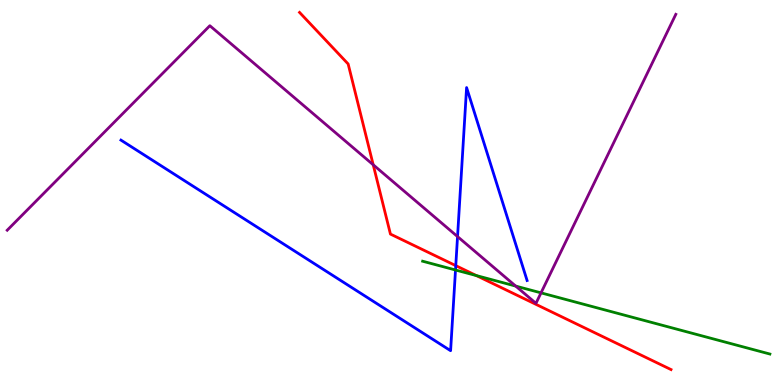[{'lines': ['blue', 'red'], 'intersections': [{'x': 5.88, 'y': 3.1}]}, {'lines': ['green', 'red'], 'intersections': [{'x': 6.15, 'y': 2.84}]}, {'lines': ['purple', 'red'], 'intersections': [{'x': 4.82, 'y': 5.72}]}, {'lines': ['blue', 'green'], 'intersections': [{'x': 5.88, 'y': 2.99}]}, {'lines': ['blue', 'purple'], 'intersections': [{'x': 5.9, 'y': 3.86}]}, {'lines': ['green', 'purple'], 'intersections': [{'x': 6.65, 'y': 2.57}, {'x': 6.98, 'y': 2.39}]}]